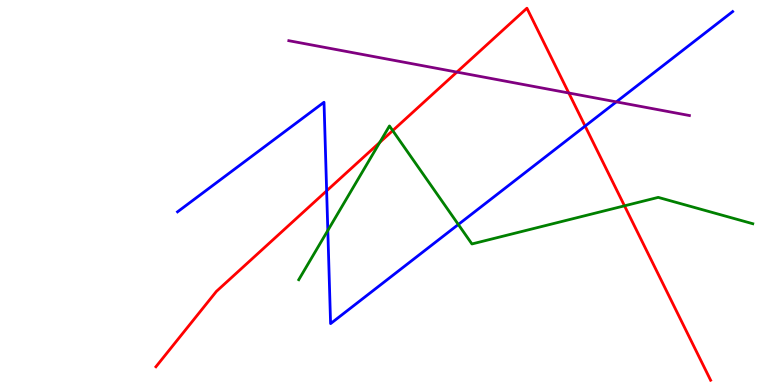[{'lines': ['blue', 'red'], 'intersections': [{'x': 4.21, 'y': 5.04}, {'x': 7.55, 'y': 6.72}]}, {'lines': ['green', 'red'], 'intersections': [{'x': 4.9, 'y': 6.3}, {'x': 5.07, 'y': 6.61}, {'x': 8.06, 'y': 4.65}]}, {'lines': ['purple', 'red'], 'intersections': [{'x': 5.9, 'y': 8.13}, {'x': 7.34, 'y': 7.58}]}, {'lines': ['blue', 'green'], 'intersections': [{'x': 4.23, 'y': 4.01}, {'x': 5.91, 'y': 4.17}]}, {'lines': ['blue', 'purple'], 'intersections': [{'x': 7.95, 'y': 7.35}]}, {'lines': ['green', 'purple'], 'intersections': []}]